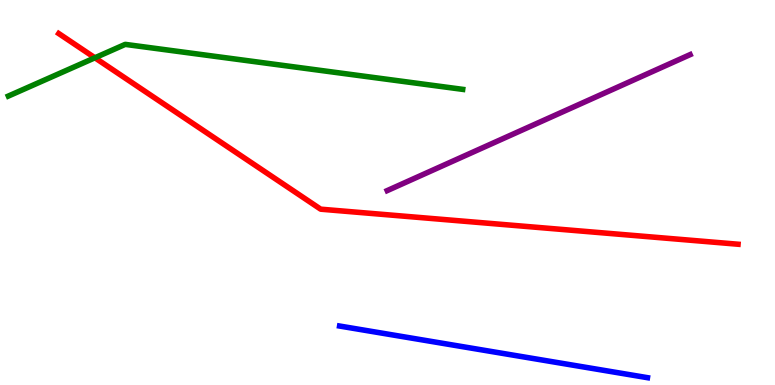[{'lines': ['blue', 'red'], 'intersections': []}, {'lines': ['green', 'red'], 'intersections': [{'x': 1.22, 'y': 8.5}]}, {'lines': ['purple', 'red'], 'intersections': []}, {'lines': ['blue', 'green'], 'intersections': []}, {'lines': ['blue', 'purple'], 'intersections': []}, {'lines': ['green', 'purple'], 'intersections': []}]